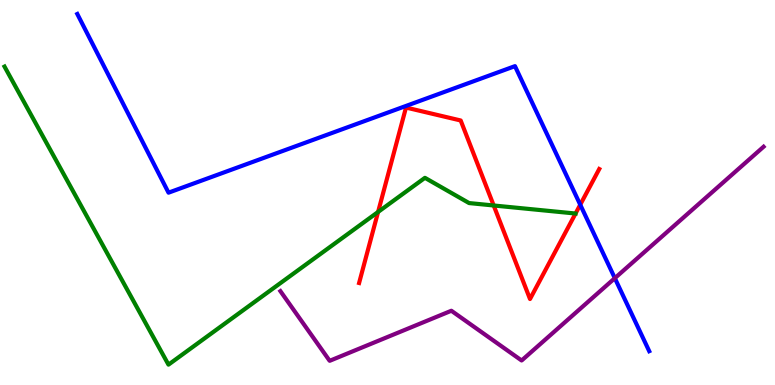[{'lines': ['blue', 'red'], 'intersections': [{'x': 7.49, 'y': 4.68}]}, {'lines': ['green', 'red'], 'intersections': [{'x': 4.88, 'y': 4.49}, {'x': 6.37, 'y': 4.66}]}, {'lines': ['purple', 'red'], 'intersections': []}, {'lines': ['blue', 'green'], 'intersections': []}, {'lines': ['blue', 'purple'], 'intersections': [{'x': 7.93, 'y': 2.78}]}, {'lines': ['green', 'purple'], 'intersections': []}]